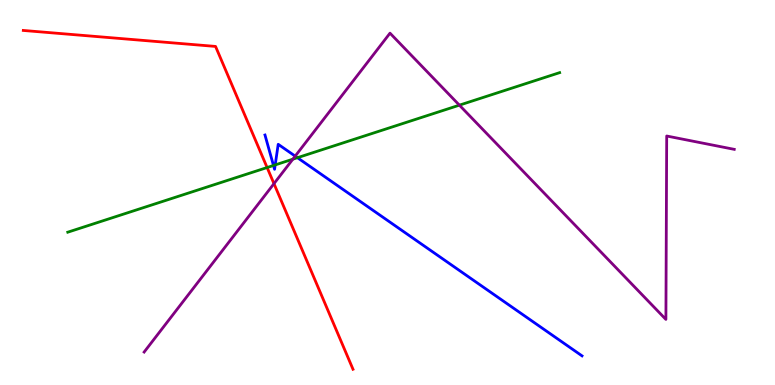[{'lines': ['blue', 'red'], 'intersections': []}, {'lines': ['green', 'red'], 'intersections': [{'x': 3.45, 'y': 5.65}]}, {'lines': ['purple', 'red'], 'intersections': [{'x': 3.54, 'y': 5.23}]}, {'lines': ['blue', 'green'], 'intersections': [{'x': 3.53, 'y': 5.7}, {'x': 3.55, 'y': 5.72}, {'x': 3.84, 'y': 5.9}]}, {'lines': ['blue', 'purple'], 'intersections': [{'x': 3.81, 'y': 5.94}]}, {'lines': ['green', 'purple'], 'intersections': [{'x': 3.78, 'y': 5.87}, {'x': 5.93, 'y': 7.27}]}]